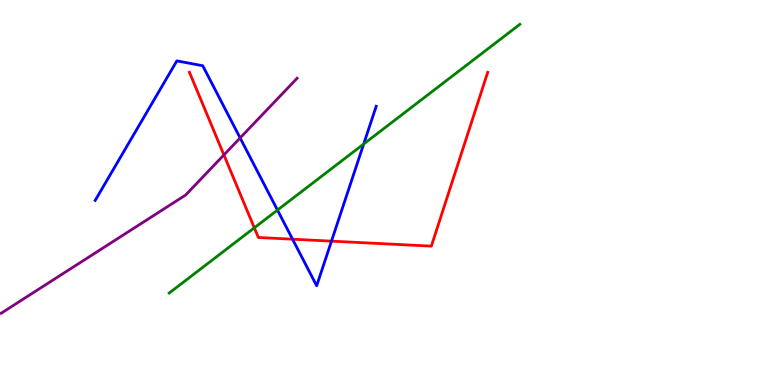[{'lines': ['blue', 'red'], 'intersections': [{'x': 3.77, 'y': 3.79}, {'x': 4.28, 'y': 3.74}]}, {'lines': ['green', 'red'], 'intersections': [{'x': 3.28, 'y': 4.08}]}, {'lines': ['purple', 'red'], 'intersections': [{'x': 2.89, 'y': 5.98}]}, {'lines': ['blue', 'green'], 'intersections': [{'x': 3.58, 'y': 4.54}, {'x': 4.69, 'y': 6.26}]}, {'lines': ['blue', 'purple'], 'intersections': [{'x': 3.1, 'y': 6.42}]}, {'lines': ['green', 'purple'], 'intersections': []}]